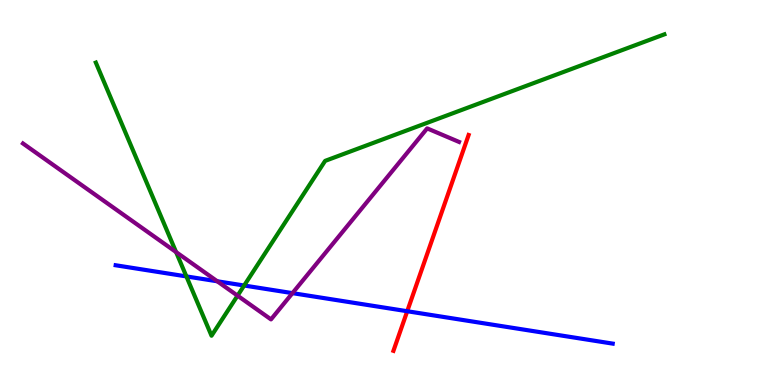[{'lines': ['blue', 'red'], 'intersections': [{'x': 5.25, 'y': 1.92}]}, {'lines': ['green', 'red'], 'intersections': []}, {'lines': ['purple', 'red'], 'intersections': []}, {'lines': ['blue', 'green'], 'intersections': [{'x': 2.41, 'y': 2.82}, {'x': 3.15, 'y': 2.58}]}, {'lines': ['blue', 'purple'], 'intersections': [{'x': 2.8, 'y': 2.69}, {'x': 3.77, 'y': 2.39}]}, {'lines': ['green', 'purple'], 'intersections': [{'x': 2.27, 'y': 3.45}, {'x': 3.07, 'y': 2.32}]}]